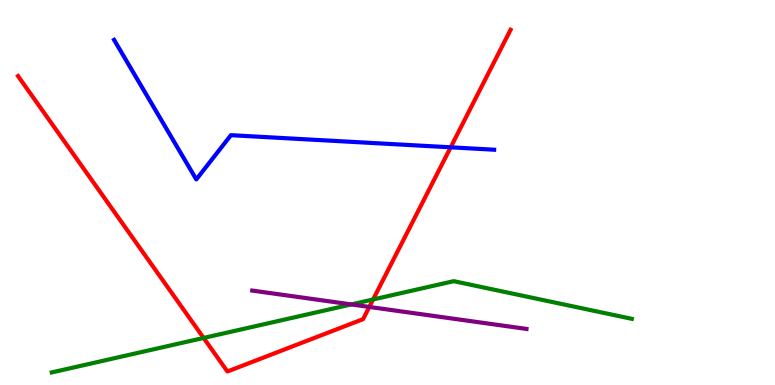[{'lines': ['blue', 'red'], 'intersections': [{'x': 5.81, 'y': 6.17}]}, {'lines': ['green', 'red'], 'intersections': [{'x': 2.63, 'y': 1.22}, {'x': 4.81, 'y': 2.22}]}, {'lines': ['purple', 'red'], 'intersections': [{'x': 4.76, 'y': 2.03}]}, {'lines': ['blue', 'green'], 'intersections': []}, {'lines': ['blue', 'purple'], 'intersections': []}, {'lines': ['green', 'purple'], 'intersections': [{'x': 4.53, 'y': 2.09}]}]